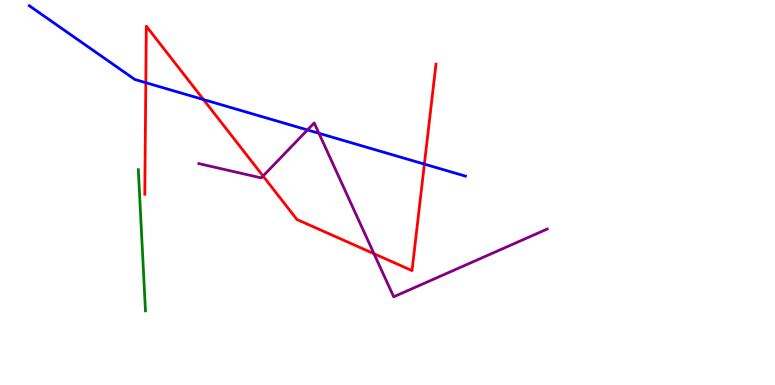[{'lines': ['blue', 'red'], 'intersections': [{'x': 1.88, 'y': 7.85}, {'x': 2.63, 'y': 7.41}, {'x': 5.48, 'y': 5.74}]}, {'lines': ['green', 'red'], 'intersections': []}, {'lines': ['purple', 'red'], 'intersections': [{'x': 3.39, 'y': 5.43}, {'x': 4.83, 'y': 3.41}]}, {'lines': ['blue', 'green'], 'intersections': []}, {'lines': ['blue', 'purple'], 'intersections': [{'x': 3.97, 'y': 6.62}, {'x': 4.12, 'y': 6.54}]}, {'lines': ['green', 'purple'], 'intersections': []}]